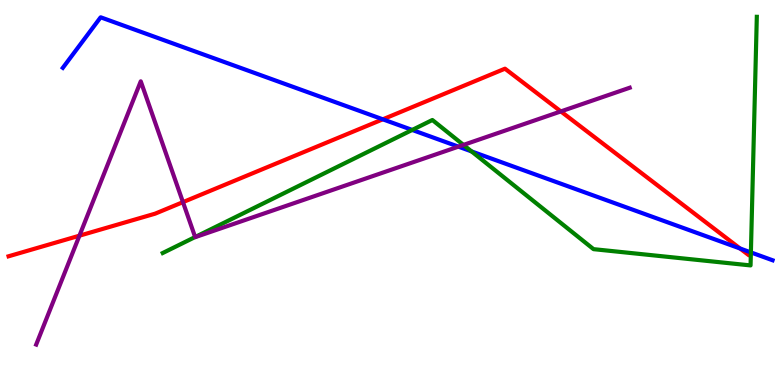[{'lines': ['blue', 'red'], 'intersections': [{'x': 4.94, 'y': 6.9}, {'x': 9.55, 'y': 3.55}]}, {'lines': ['green', 'red'], 'intersections': []}, {'lines': ['purple', 'red'], 'intersections': [{'x': 1.03, 'y': 3.88}, {'x': 2.36, 'y': 4.75}, {'x': 7.24, 'y': 7.11}]}, {'lines': ['blue', 'green'], 'intersections': [{'x': 5.32, 'y': 6.62}, {'x': 6.08, 'y': 6.07}, {'x': 9.69, 'y': 3.44}]}, {'lines': ['blue', 'purple'], 'intersections': [{'x': 5.91, 'y': 6.19}]}, {'lines': ['green', 'purple'], 'intersections': [{'x': 2.52, 'y': 3.84}, {'x': 5.98, 'y': 6.24}]}]